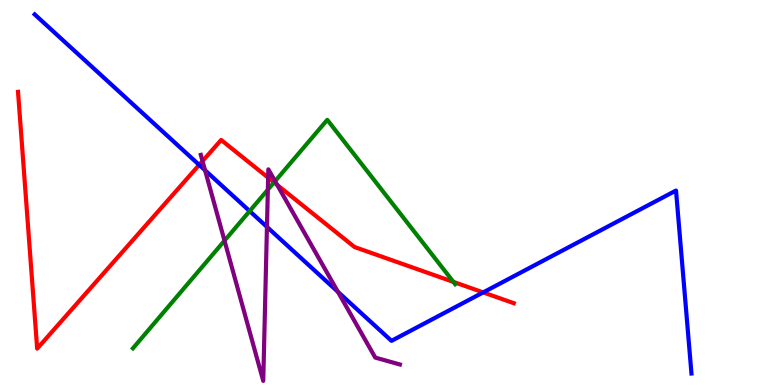[{'lines': ['blue', 'red'], 'intersections': [{'x': 2.57, 'y': 5.72}, {'x': 6.23, 'y': 2.41}]}, {'lines': ['green', 'red'], 'intersections': [{'x': 3.54, 'y': 5.26}, {'x': 5.85, 'y': 2.68}]}, {'lines': ['purple', 'red'], 'intersections': [{'x': 2.61, 'y': 5.82}, {'x': 3.46, 'y': 5.39}, {'x': 3.58, 'y': 5.2}]}, {'lines': ['blue', 'green'], 'intersections': [{'x': 3.22, 'y': 4.52}]}, {'lines': ['blue', 'purple'], 'intersections': [{'x': 2.65, 'y': 5.58}, {'x': 3.44, 'y': 4.11}, {'x': 4.36, 'y': 2.42}]}, {'lines': ['green', 'purple'], 'intersections': [{'x': 2.9, 'y': 3.75}, {'x': 3.46, 'y': 5.07}, {'x': 3.55, 'y': 5.29}]}]